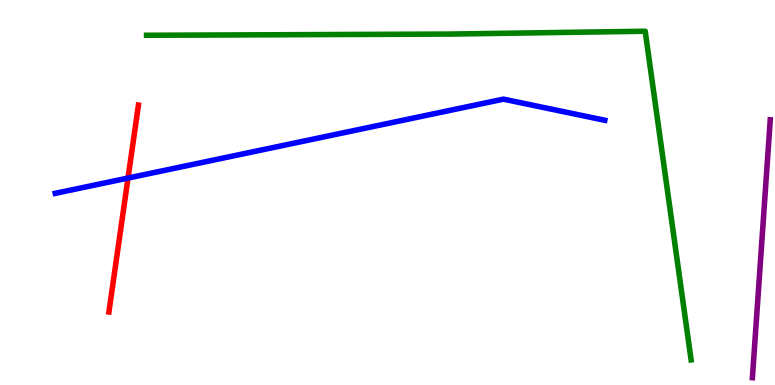[{'lines': ['blue', 'red'], 'intersections': [{'x': 1.65, 'y': 5.38}]}, {'lines': ['green', 'red'], 'intersections': []}, {'lines': ['purple', 'red'], 'intersections': []}, {'lines': ['blue', 'green'], 'intersections': []}, {'lines': ['blue', 'purple'], 'intersections': []}, {'lines': ['green', 'purple'], 'intersections': []}]